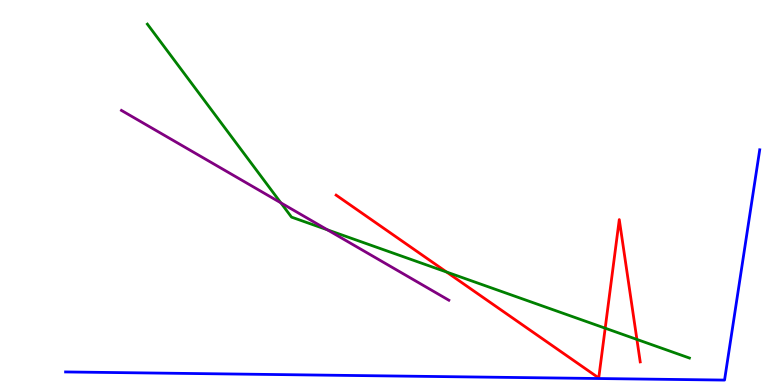[{'lines': ['blue', 'red'], 'intersections': []}, {'lines': ['green', 'red'], 'intersections': [{'x': 5.76, 'y': 2.93}, {'x': 7.81, 'y': 1.48}, {'x': 8.22, 'y': 1.18}]}, {'lines': ['purple', 'red'], 'intersections': []}, {'lines': ['blue', 'green'], 'intersections': []}, {'lines': ['blue', 'purple'], 'intersections': []}, {'lines': ['green', 'purple'], 'intersections': [{'x': 3.62, 'y': 4.73}, {'x': 4.22, 'y': 4.03}]}]